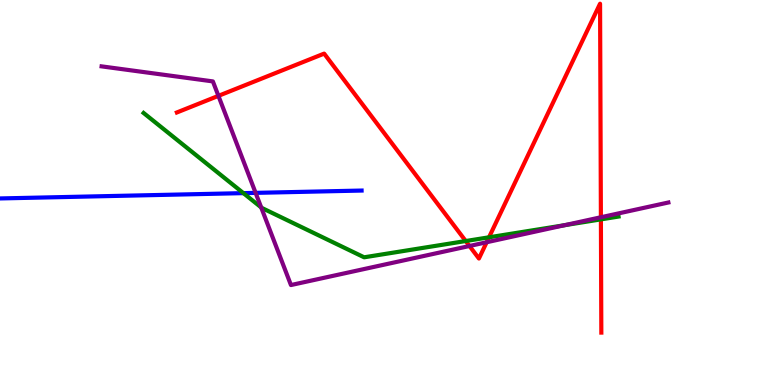[{'lines': ['blue', 'red'], 'intersections': []}, {'lines': ['green', 'red'], 'intersections': [{'x': 6.01, 'y': 3.74}, {'x': 6.31, 'y': 3.84}, {'x': 7.75, 'y': 4.3}]}, {'lines': ['purple', 'red'], 'intersections': [{'x': 2.82, 'y': 7.51}, {'x': 6.06, 'y': 3.61}, {'x': 6.28, 'y': 3.71}, {'x': 7.75, 'y': 4.36}]}, {'lines': ['blue', 'green'], 'intersections': [{'x': 3.14, 'y': 4.98}]}, {'lines': ['blue', 'purple'], 'intersections': [{'x': 3.3, 'y': 4.99}]}, {'lines': ['green', 'purple'], 'intersections': [{'x': 3.37, 'y': 4.61}, {'x': 7.28, 'y': 4.15}]}]